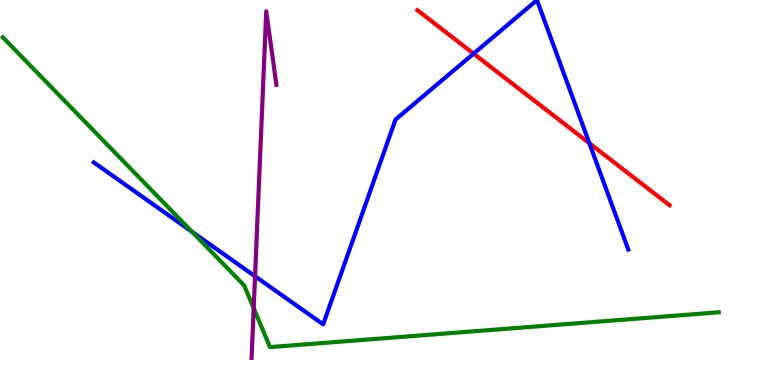[{'lines': ['blue', 'red'], 'intersections': [{'x': 6.11, 'y': 8.61}, {'x': 7.6, 'y': 6.28}]}, {'lines': ['green', 'red'], 'intersections': []}, {'lines': ['purple', 'red'], 'intersections': []}, {'lines': ['blue', 'green'], 'intersections': [{'x': 2.48, 'y': 3.98}]}, {'lines': ['blue', 'purple'], 'intersections': [{'x': 3.29, 'y': 2.82}]}, {'lines': ['green', 'purple'], 'intersections': [{'x': 3.27, 'y': 1.99}]}]